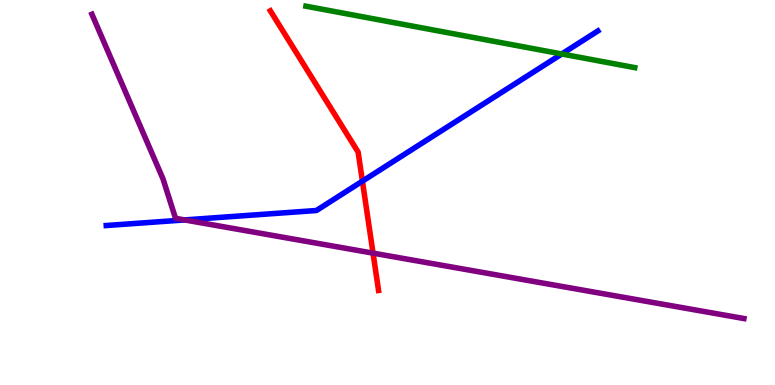[{'lines': ['blue', 'red'], 'intersections': [{'x': 4.68, 'y': 5.29}]}, {'lines': ['green', 'red'], 'intersections': []}, {'lines': ['purple', 'red'], 'intersections': [{'x': 4.81, 'y': 3.42}]}, {'lines': ['blue', 'green'], 'intersections': [{'x': 7.25, 'y': 8.6}]}, {'lines': ['blue', 'purple'], 'intersections': [{'x': 2.38, 'y': 4.29}]}, {'lines': ['green', 'purple'], 'intersections': []}]